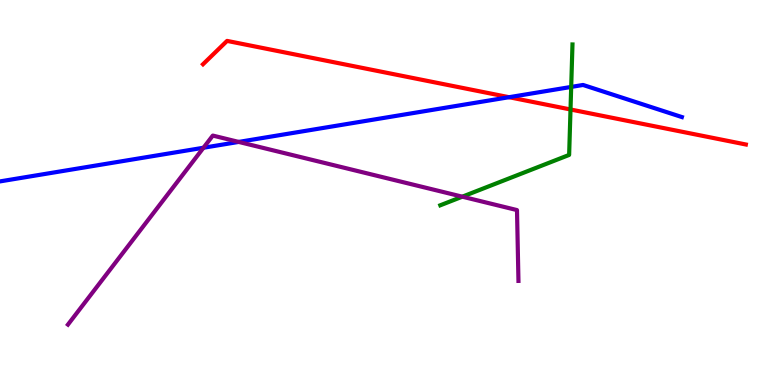[{'lines': ['blue', 'red'], 'intersections': [{'x': 6.57, 'y': 7.48}]}, {'lines': ['green', 'red'], 'intersections': [{'x': 7.36, 'y': 7.16}]}, {'lines': ['purple', 'red'], 'intersections': []}, {'lines': ['blue', 'green'], 'intersections': [{'x': 7.37, 'y': 7.74}]}, {'lines': ['blue', 'purple'], 'intersections': [{'x': 2.63, 'y': 6.16}, {'x': 3.08, 'y': 6.31}]}, {'lines': ['green', 'purple'], 'intersections': [{'x': 5.97, 'y': 4.89}]}]